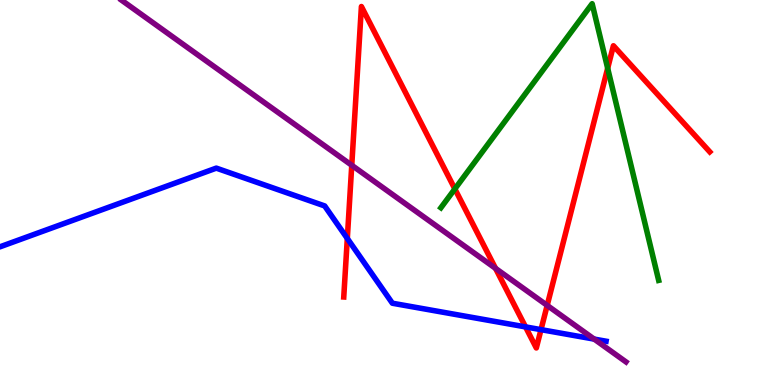[{'lines': ['blue', 'red'], 'intersections': [{'x': 4.48, 'y': 3.81}, {'x': 6.78, 'y': 1.51}, {'x': 6.98, 'y': 1.44}]}, {'lines': ['green', 'red'], 'intersections': [{'x': 5.87, 'y': 5.09}, {'x': 7.84, 'y': 8.23}]}, {'lines': ['purple', 'red'], 'intersections': [{'x': 4.54, 'y': 5.71}, {'x': 6.39, 'y': 3.03}, {'x': 7.06, 'y': 2.07}]}, {'lines': ['blue', 'green'], 'intersections': []}, {'lines': ['blue', 'purple'], 'intersections': [{'x': 7.67, 'y': 1.19}]}, {'lines': ['green', 'purple'], 'intersections': []}]